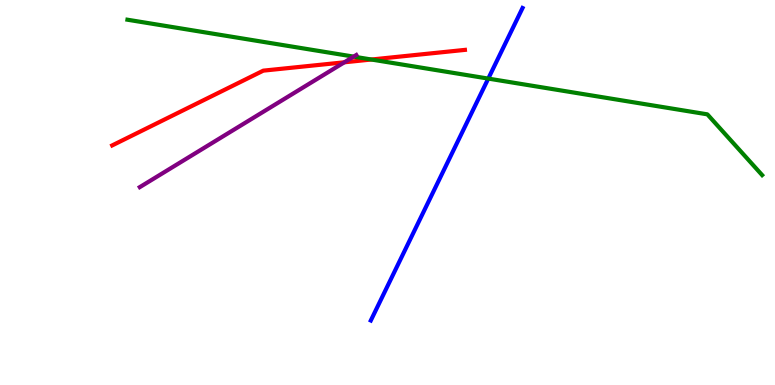[{'lines': ['blue', 'red'], 'intersections': []}, {'lines': ['green', 'red'], 'intersections': [{'x': 4.79, 'y': 8.45}]}, {'lines': ['purple', 'red'], 'intersections': [{'x': 4.44, 'y': 8.38}]}, {'lines': ['blue', 'green'], 'intersections': [{'x': 6.3, 'y': 7.96}]}, {'lines': ['blue', 'purple'], 'intersections': []}, {'lines': ['green', 'purple'], 'intersections': [{'x': 4.56, 'y': 8.53}]}]